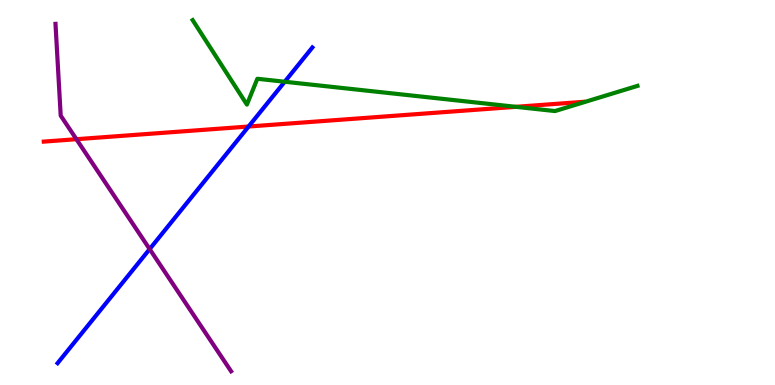[{'lines': ['blue', 'red'], 'intersections': [{'x': 3.21, 'y': 6.71}]}, {'lines': ['green', 'red'], 'intersections': [{'x': 6.66, 'y': 7.23}]}, {'lines': ['purple', 'red'], 'intersections': [{'x': 0.986, 'y': 6.38}]}, {'lines': ['blue', 'green'], 'intersections': [{'x': 3.67, 'y': 7.88}]}, {'lines': ['blue', 'purple'], 'intersections': [{'x': 1.93, 'y': 3.53}]}, {'lines': ['green', 'purple'], 'intersections': []}]